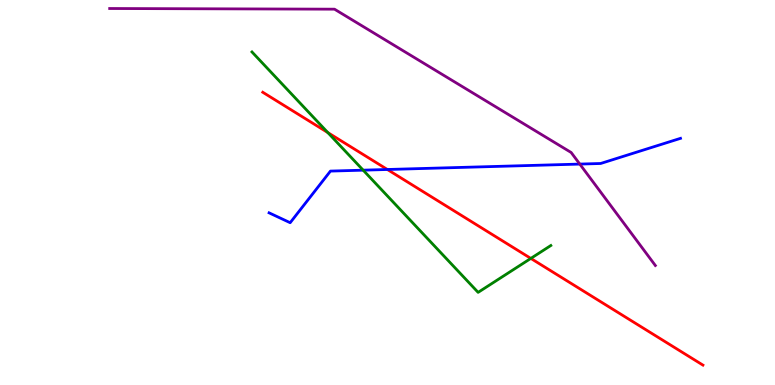[{'lines': ['blue', 'red'], 'intersections': [{'x': 5.0, 'y': 5.6}]}, {'lines': ['green', 'red'], 'intersections': [{'x': 4.23, 'y': 6.56}, {'x': 6.85, 'y': 3.29}]}, {'lines': ['purple', 'red'], 'intersections': []}, {'lines': ['blue', 'green'], 'intersections': [{'x': 4.69, 'y': 5.58}]}, {'lines': ['blue', 'purple'], 'intersections': [{'x': 7.48, 'y': 5.74}]}, {'lines': ['green', 'purple'], 'intersections': []}]